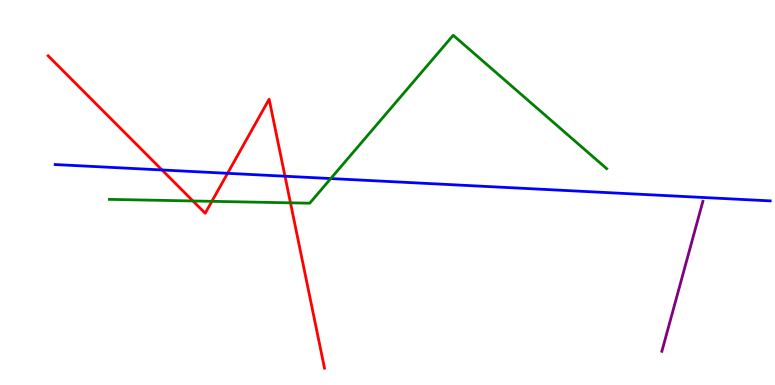[{'lines': ['blue', 'red'], 'intersections': [{'x': 2.09, 'y': 5.59}, {'x': 2.94, 'y': 5.5}, {'x': 3.68, 'y': 5.42}]}, {'lines': ['green', 'red'], 'intersections': [{'x': 2.49, 'y': 4.78}, {'x': 2.73, 'y': 4.77}, {'x': 3.75, 'y': 4.73}]}, {'lines': ['purple', 'red'], 'intersections': []}, {'lines': ['blue', 'green'], 'intersections': [{'x': 4.27, 'y': 5.36}]}, {'lines': ['blue', 'purple'], 'intersections': []}, {'lines': ['green', 'purple'], 'intersections': []}]